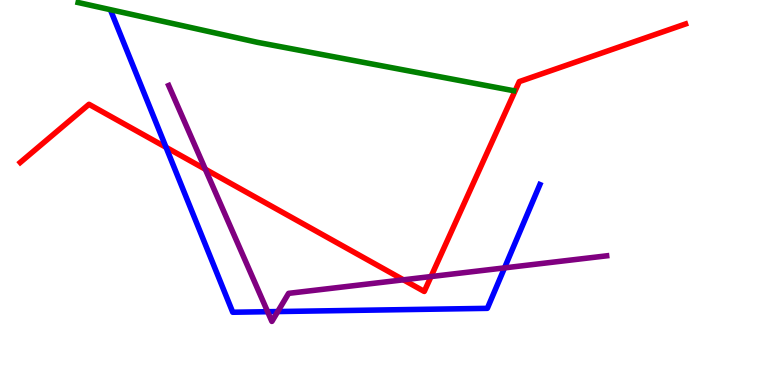[{'lines': ['blue', 'red'], 'intersections': [{'x': 2.14, 'y': 6.17}]}, {'lines': ['green', 'red'], 'intersections': []}, {'lines': ['purple', 'red'], 'intersections': [{'x': 2.65, 'y': 5.6}, {'x': 5.21, 'y': 2.73}, {'x': 5.56, 'y': 2.82}]}, {'lines': ['blue', 'green'], 'intersections': []}, {'lines': ['blue', 'purple'], 'intersections': [{'x': 3.45, 'y': 1.9}, {'x': 3.58, 'y': 1.91}, {'x': 6.51, 'y': 3.04}]}, {'lines': ['green', 'purple'], 'intersections': []}]